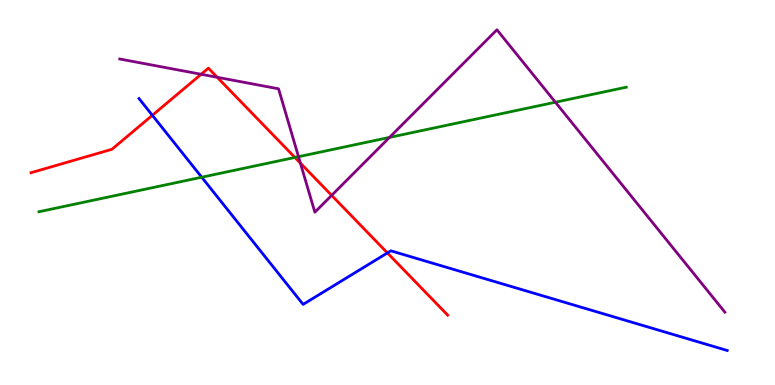[{'lines': ['blue', 'red'], 'intersections': [{'x': 1.97, 'y': 7.01}, {'x': 5.0, 'y': 3.43}]}, {'lines': ['green', 'red'], 'intersections': [{'x': 3.81, 'y': 5.91}]}, {'lines': ['purple', 'red'], 'intersections': [{'x': 2.6, 'y': 8.07}, {'x': 2.8, 'y': 7.99}, {'x': 3.88, 'y': 5.76}, {'x': 4.28, 'y': 4.93}]}, {'lines': ['blue', 'green'], 'intersections': [{'x': 2.6, 'y': 5.4}]}, {'lines': ['blue', 'purple'], 'intersections': []}, {'lines': ['green', 'purple'], 'intersections': [{'x': 3.85, 'y': 5.93}, {'x': 5.03, 'y': 6.43}, {'x': 7.17, 'y': 7.34}]}]